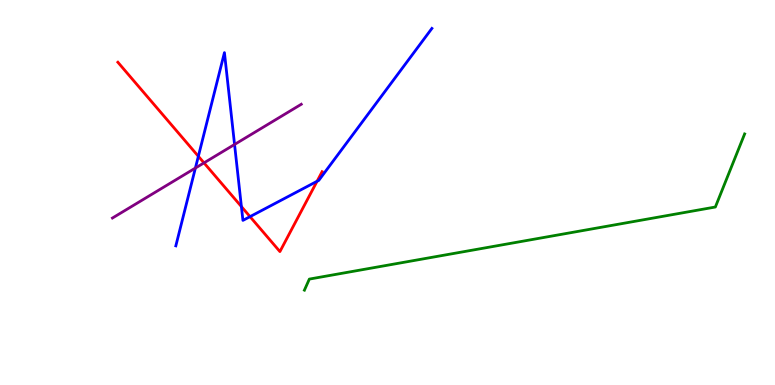[{'lines': ['blue', 'red'], 'intersections': [{'x': 2.56, 'y': 5.94}, {'x': 3.11, 'y': 4.63}, {'x': 3.23, 'y': 4.37}, {'x': 4.09, 'y': 5.29}]}, {'lines': ['green', 'red'], 'intersections': []}, {'lines': ['purple', 'red'], 'intersections': [{'x': 2.63, 'y': 5.77}]}, {'lines': ['blue', 'green'], 'intersections': []}, {'lines': ['blue', 'purple'], 'intersections': [{'x': 2.52, 'y': 5.63}, {'x': 3.03, 'y': 6.25}]}, {'lines': ['green', 'purple'], 'intersections': []}]